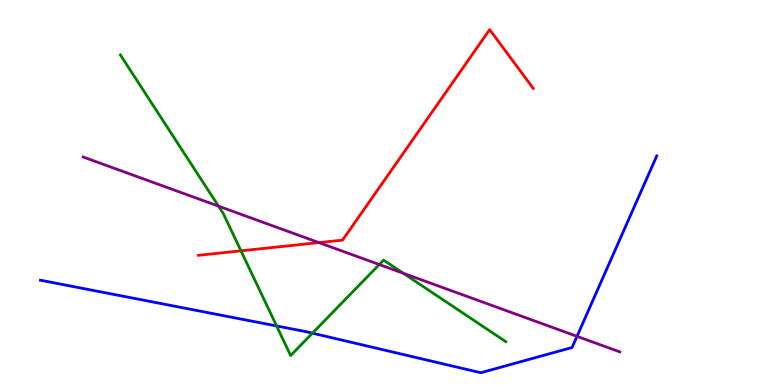[{'lines': ['blue', 'red'], 'intersections': []}, {'lines': ['green', 'red'], 'intersections': [{'x': 3.11, 'y': 3.48}]}, {'lines': ['purple', 'red'], 'intersections': [{'x': 4.11, 'y': 3.7}]}, {'lines': ['blue', 'green'], 'intersections': [{'x': 3.57, 'y': 1.53}, {'x': 4.03, 'y': 1.35}]}, {'lines': ['blue', 'purple'], 'intersections': [{'x': 7.45, 'y': 1.26}]}, {'lines': ['green', 'purple'], 'intersections': [{'x': 2.82, 'y': 4.65}, {'x': 4.89, 'y': 3.13}, {'x': 5.2, 'y': 2.9}]}]